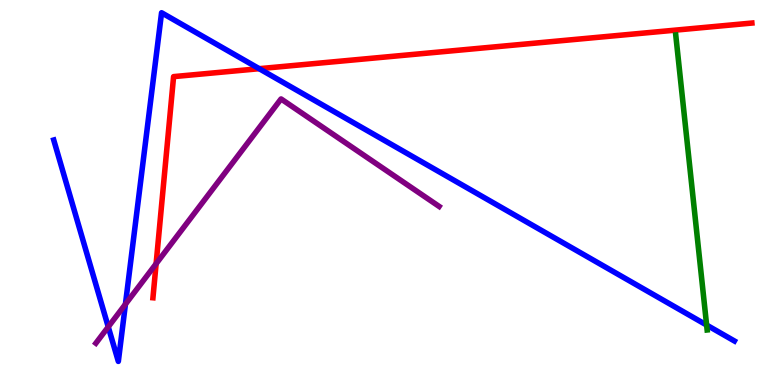[{'lines': ['blue', 'red'], 'intersections': [{'x': 3.34, 'y': 8.22}]}, {'lines': ['green', 'red'], 'intersections': []}, {'lines': ['purple', 'red'], 'intersections': [{'x': 2.01, 'y': 3.15}]}, {'lines': ['blue', 'green'], 'intersections': [{'x': 9.12, 'y': 1.56}]}, {'lines': ['blue', 'purple'], 'intersections': [{'x': 1.4, 'y': 1.51}, {'x': 1.62, 'y': 2.1}]}, {'lines': ['green', 'purple'], 'intersections': []}]